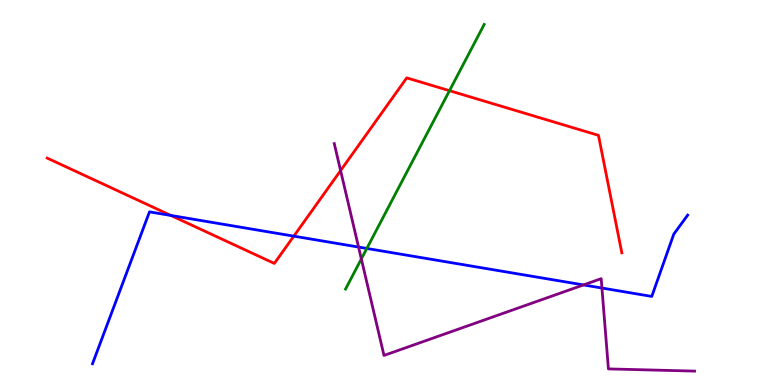[{'lines': ['blue', 'red'], 'intersections': [{'x': 2.21, 'y': 4.4}, {'x': 3.79, 'y': 3.87}]}, {'lines': ['green', 'red'], 'intersections': [{'x': 5.8, 'y': 7.64}]}, {'lines': ['purple', 'red'], 'intersections': [{'x': 4.39, 'y': 5.57}]}, {'lines': ['blue', 'green'], 'intersections': [{'x': 4.73, 'y': 3.55}]}, {'lines': ['blue', 'purple'], 'intersections': [{'x': 4.63, 'y': 3.58}, {'x': 7.53, 'y': 2.6}, {'x': 7.77, 'y': 2.52}]}, {'lines': ['green', 'purple'], 'intersections': [{'x': 4.66, 'y': 3.27}]}]